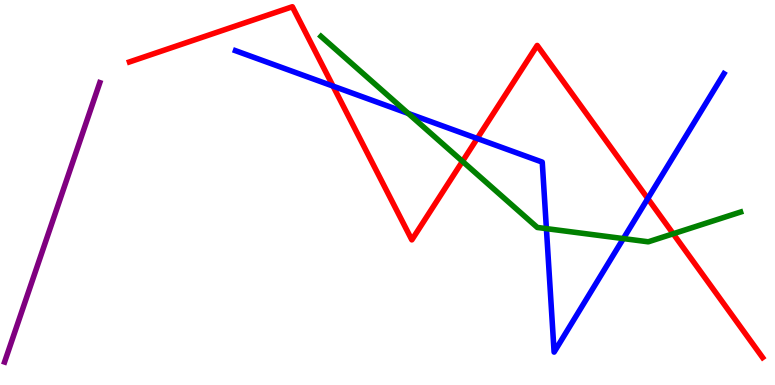[{'lines': ['blue', 'red'], 'intersections': [{'x': 4.3, 'y': 7.76}, {'x': 6.16, 'y': 6.4}, {'x': 8.36, 'y': 4.84}]}, {'lines': ['green', 'red'], 'intersections': [{'x': 5.97, 'y': 5.81}, {'x': 8.69, 'y': 3.93}]}, {'lines': ['purple', 'red'], 'intersections': []}, {'lines': ['blue', 'green'], 'intersections': [{'x': 5.27, 'y': 7.05}, {'x': 7.05, 'y': 4.06}, {'x': 8.04, 'y': 3.8}]}, {'lines': ['blue', 'purple'], 'intersections': []}, {'lines': ['green', 'purple'], 'intersections': []}]